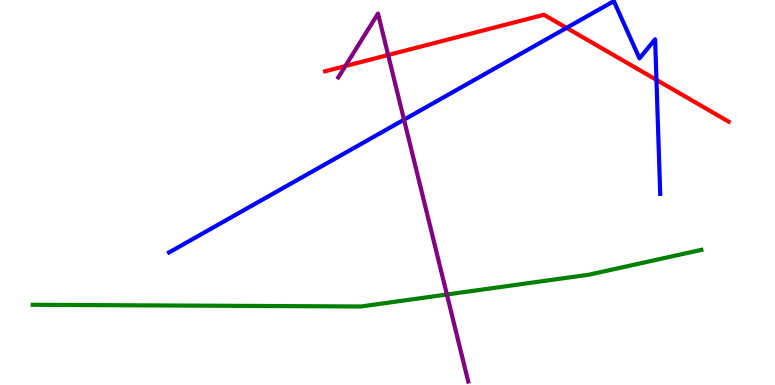[{'lines': ['blue', 'red'], 'intersections': [{'x': 7.31, 'y': 9.28}, {'x': 8.47, 'y': 7.93}]}, {'lines': ['green', 'red'], 'intersections': []}, {'lines': ['purple', 'red'], 'intersections': [{'x': 4.46, 'y': 8.28}, {'x': 5.01, 'y': 8.57}]}, {'lines': ['blue', 'green'], 'intersections': []}, {'lines': ['blue', 'purple'], 'intersections': [{'x': 5.21, 'y': 6.89}]}, {'lines': ['green', 'purple'], 'intersections': [{'x': 5.77, 'y': 2.35}]}]